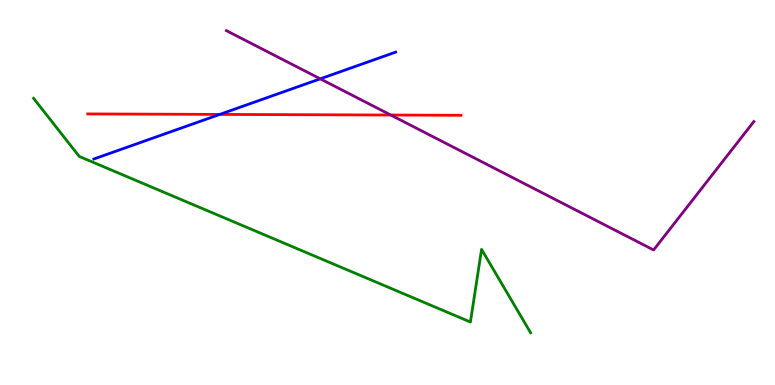[{'lines': ['blue', 'red'], 'intersections': [{'x': 2.84, 'y': 7.03}]}, {'lines': ['green', 'red'], 'intersections': []}, {'lines': ['purple', 'red'], 'intersections': [{'x': 5.04, 'y': 7.01}]}, {'lines': ['blue', 'green'], 'intersections': []}, {'lines': ['blue', 'purple'], 'intersections': [{'x': 4.13, 'y': 7.95}]}, {'lines': ['green', 'purple'], 'intersections': []}]